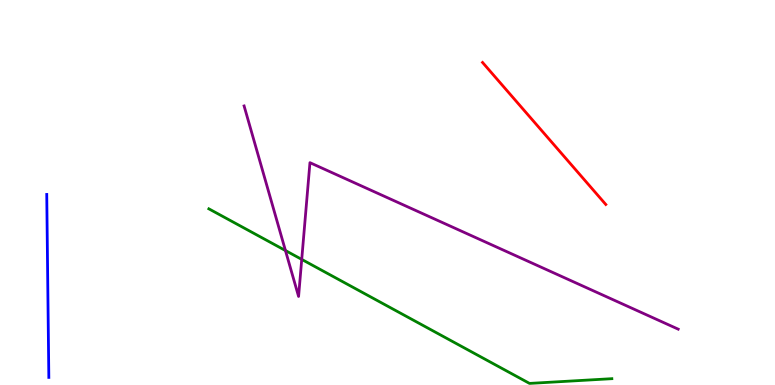[{'lines': ['blue', 'red'], 'intersections': []}, {'lines': ['green', 'red'], 'intersections': []}, {'lines': ['purple', 'red'], 'intersections': []}, {'lines': ['blue', 'green'], 'intersections': []}, {'lines': ['blue', 'purple'], 'intersections': []}, {'lines': ['green', 'purple'], 'intersections': [{'x': 3.68, 'y': 3.49}, {'x': 3.89, 'y': 3.26}]}]